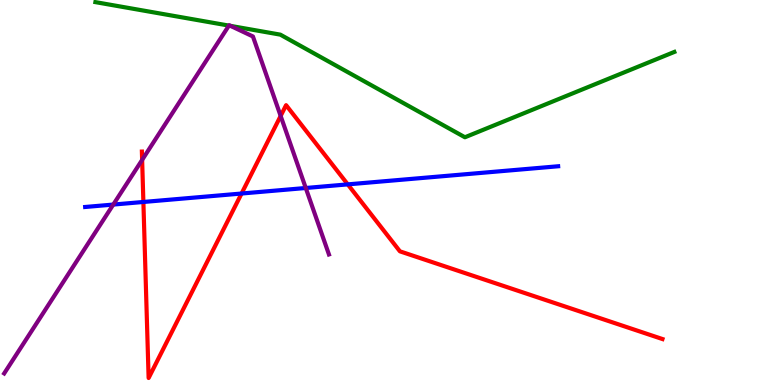[{'lines': ['blue', 'red'], 'intersections': [{'x': 1.85, 'y': 4.75}, {'x': 3.12, 'y': 4.97}, {'x': 4.49, 'y': 5.21}]}, {'lines': ['green', 'red'], 'intersections': []}, {'lines': ['purple', 'red'], 'intersections': [{'x': 1.83, 'y': 5.85}, {'x': 3.62, 'y': 6.99}]}, {'lines': ['blue', 'green'], 'intersections': []}, {'lines': ['blue', 'purple'], 'intersections': [{'x': 1.46, 'y': 4.69}, {'x': 3.95, 'y': 5.12}]}, {'lines': ['green', 'purple'], 'intersections': [{'x': 2.95, 'y': 9.34}, {'x': 2.98, 'y': 9.33}]}]